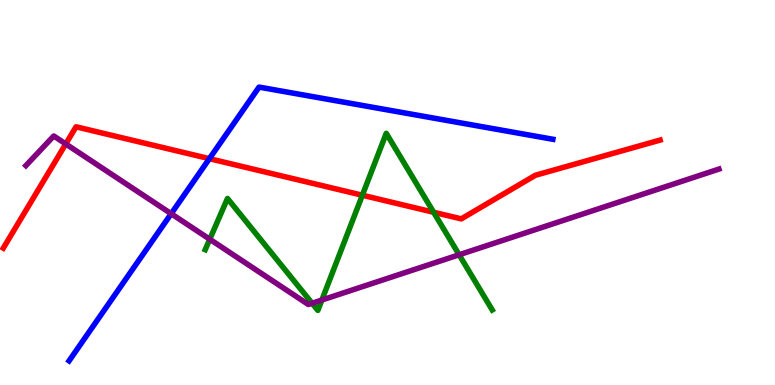[{'lines': ['blue', 'red'], 'intersections': [{'x': 2.7, 'y': 5.88}]}, {'lines': ['green', 'red'], 'intersections': [{'x': 4.68, 'y': 4.93}, {'x': 5.6, 'y': 4.49}]}, {'lines': ['purple', 'red'], 'intersections': [{'x': 0.849, 'y': 6.26}]}, {'lines': ['blue', 'green'], 'intersections': []}, {'lines': ['blue', 'purple'], 'intersections': [{'x': 2.21, 'y': 4.45}]}, {'lines': ['green', 'purple'], 'intersections': [{'x': 2.71, 'y': 3.79}, {'x': 4.03, 'y': 2.12}, {'x': 4.15, 'y': 2.21}, {'x': 5.92, 'y': 3.38}]}]